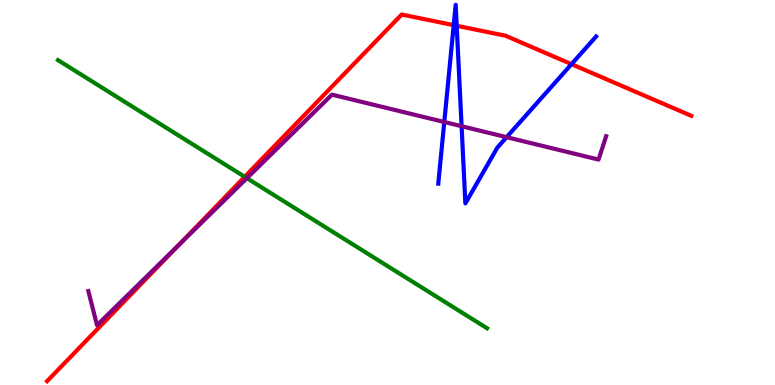[{'lines': ['blue', 'red'], 'intersections': [{'x': 5.85, 'y': 9.35}, {'x': 5.89, 'y': 9.33}, {'x': 7.37, 'y': 8.33}]}, {'lines': ['green', 'red'], 'intersections': [{'x': 3.16, 'y': 5.41}]}, {'lines': ['purple', 'red'], 'intersections': [{'x': 2.3, 'y': 3.63}]}, {'lines': ['blue', 'green'], 'intersections': []}, {'lines': ['blue', 'purple'], 'intersections': [{'x': 5.73, 'y': 6.83}, {'x': 5.96, 'y': 6.72}, {'x': 6.54, 'y': 6.44}]}, {'lines': ['green', 'purple'], 'intersections': [{'x': 3.19, 'y': 5.37}]}]